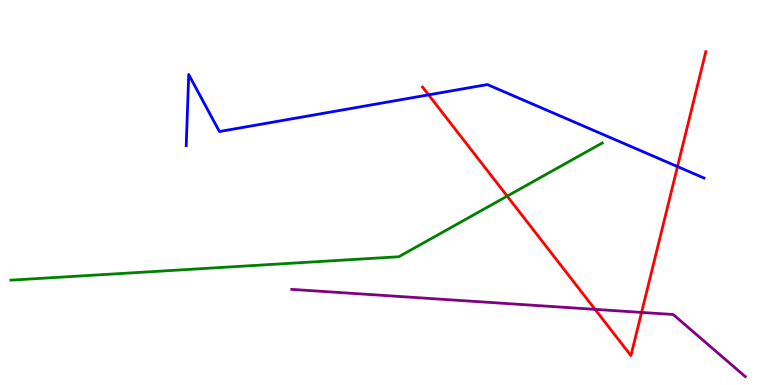[{'lines': ['blue', 'red'], 'intersections': [{'x': 5.53, 'y': 7.54}, {'x': 8.74, 'y': 5.67}]}, {'lines': ['green', 'red'], 'intersections': [{'x': 6.54, 'y': 4.91}]}, {'lines': ['purple', 'red'], 'intersections': [{'x': 7.68, 'y': 1.96}, {'x': 8.28, 'y': 1.89}]}, {'lines': ['blue', 'green'], 'intersections': []}, {'lines': ['blue', 'purple'], 'intersections': []}, {'lines': ['green', 'purple'], 'intersections': []}]